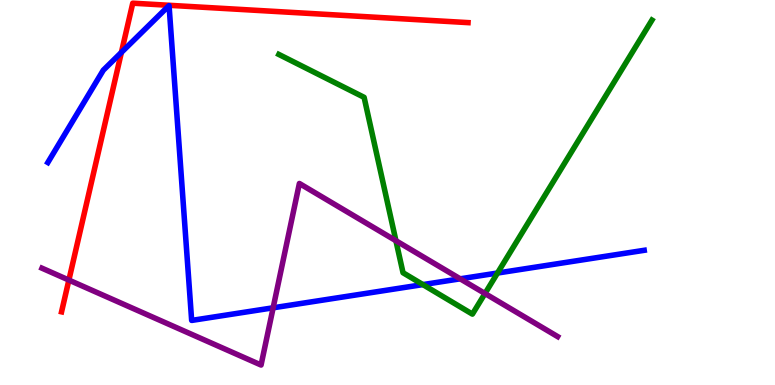[{'lines': ['blue', 'red'], 'intersections': [{'x': 1.57, 'y': 8.64}]}, {'lines': ['green', 'red'], 'intersections': []}, {'lines': ['purple', 'red'], 'intersections': [{'x': 0.889, 'y': 2.73}]}, {'lines': ['blue', 'green'], 'intersections': [{'x': 5.46, 'y': 2.61}, {'x': 6.42, 'y': 2.91}]}, {'lines': ['blue', 'purple'], 'intersections': [{'x': 3.52, 'y': 2.01}, {'x': 5.94, 'y': 2.76}]}, {'lines': ['green', 'purple'], 'intersections': [{'x': 5.11, 'y': 3.75}, {'x': 6.26, 'y': 2.38}]}]